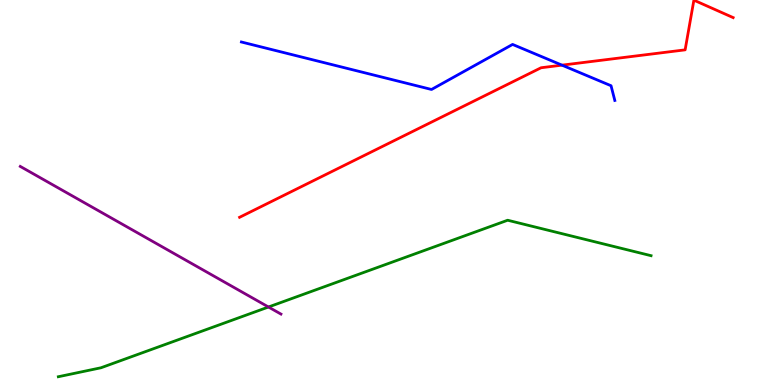[{'lines': ['blue', 'red'], 'intersections': [{'x': 7.25, 'y': 8.31}]}, {'lines': ['green', 'red'], 'intersections': []}, {'lines': ['purple', 'red'], 'intersections': []}, {'lines': ['blue', 'green'], 'intersections': []}, {'lines': ['blue', 'purple'], 'intersections': []}, {'lines': ['green', 'purple'], 'intersections': [{'x': 3.46, 'y': 2.03}]}]